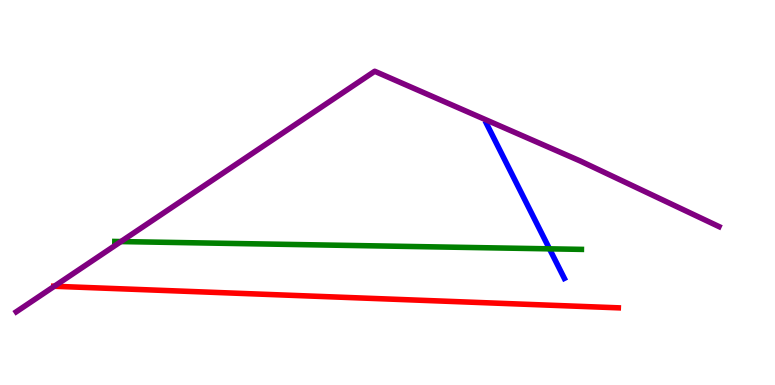[{'lines': ['blue', 'red'], 'intersections': []}, {'lines': ['green', 'red'], 'intersections': []}, {'lines': ['purple', 'red'], 'intersections': [{'x': 0.701, 'y': 2.56}]}, {'lines': ['blue', 'green'], 'intersections': [{'x': 7.09, 'y': 3.54}]}, {'lines': ['blue', 'purple'], 'intersections': []}, {'lines': ['green', 'purple'], 'intersections': [{'x': 1.56, 'y': 3.73}]}]